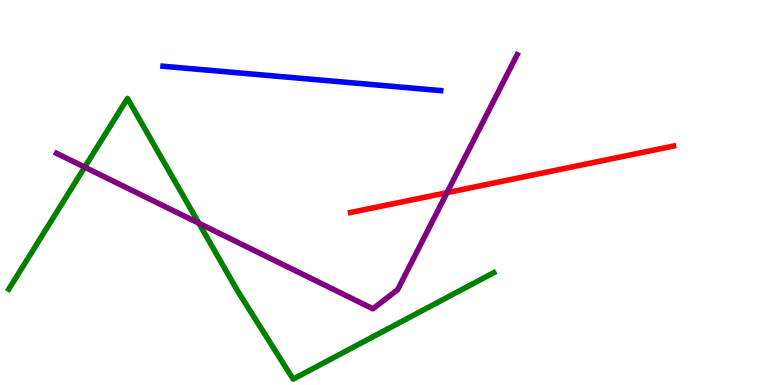[{'lines': ['blue', 'red'], 'intersections': []}, {'lines': ['green', 'red'], 'intersections': []}, {'lines': ['purple', 'red'], 'intersections': [{'x': 5.77, 'y': 5.0}]}, {'lines': ['blue', 'green'], 'intersections': []}, {'lines': ['blue', 'purple'], 'intersections': []}, {'lines': ['green', 'purple'], 'intersections': [{'x': 1.09, 'y': 5.66}, {'x': 2.57, 'y': 4.2}]}]